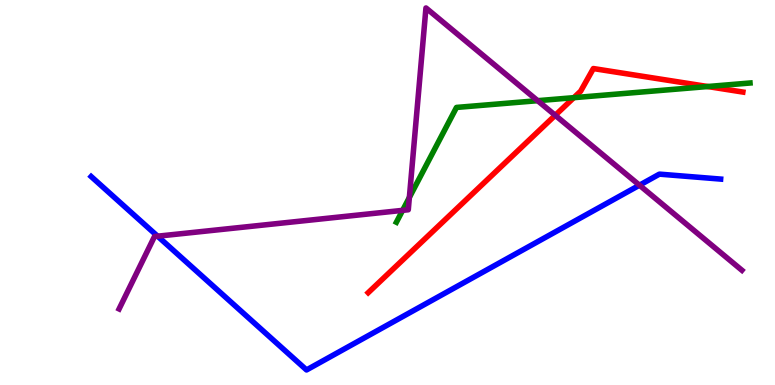[{'lines': ['blue', 'red'], 'intersections': []}, {'lines': ['green', 'red'], 'intersections': [{'x': 7.4, 'y': 7.46}, {'x': 9.13, 'y': 7.75}]}, {'lines': ['purple', 'red'], 'intersections': [{'x': 7.16, 'y': 7.01}]}, {'lines': ['blue', 'green'], 'intersections': []}, {'lines': ['blue', 'purple'], 'intersections': [{'x': 2.03, 'y': 3.87}, {'x': 8.25, 'y': 5.19}]}, {'lines': ['green', 'purple'], 'intersections': [{'x': 5.2, 'y': 4.54}, {'x': 5.28, 'y': 4.87}, {'x': 6.94, 'y': 7.38}]}]